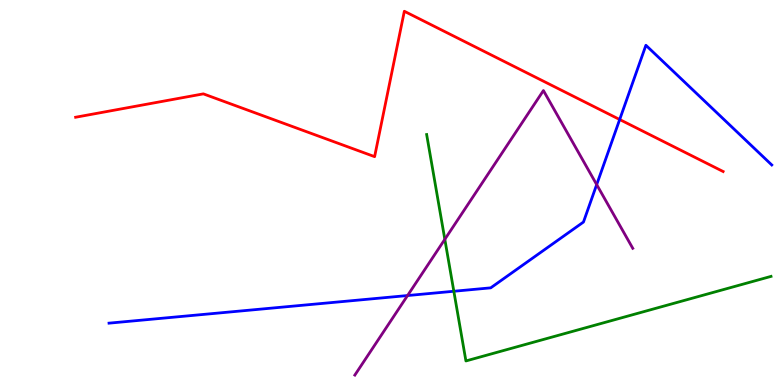[{'lines': ['blue', 'red'], 'intersections': [{'x': 8.0, 'y': 6.9}]}, {'lines': ['green', 'red'], 'intersections': []}, {'lines': ['purple', 'red'], 'intersections': []}, {'lines': ['blue', 'green'], 'intersections': [{'x': 5.86, 'y': 2.43}]}, {'lines': ['blue', 'purple'], 'intersections': [{'x': 5.26, 'y': 2.32}, {'x': 7.7, 'y': 5.21}]}, {'lines': ['green', 'purple'], 'intersections': [{'x': 5.74, 'y': 3.78}]}]